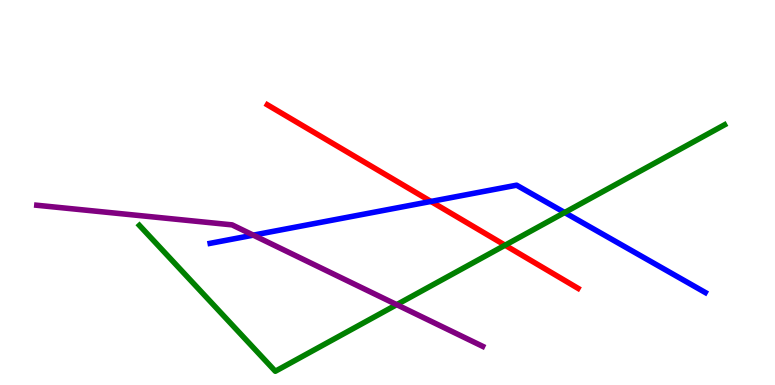[{'lines': ['blue', 'red'], 'intersections': [{'x': 5.56, 'y': 4.77}]}, {'lines': ['green', 'red'], 'intersections': [{'x': 6.52, 'y': 3.63}]}, {'lines': ['purple', 'red'], 'intersections': []}, {'lines': ['blue', 'green'], 'intersections': [{'x': 7.29, 'y': 4.48}]}, {'lines': ['blue', 'purple'], 'intersections': [{'x': 3.27, 'y': 3.89}]}, {'lines': ['green', 'purple'], 'intersections': [{'x': 5.12, 'y': 2.09}]}]